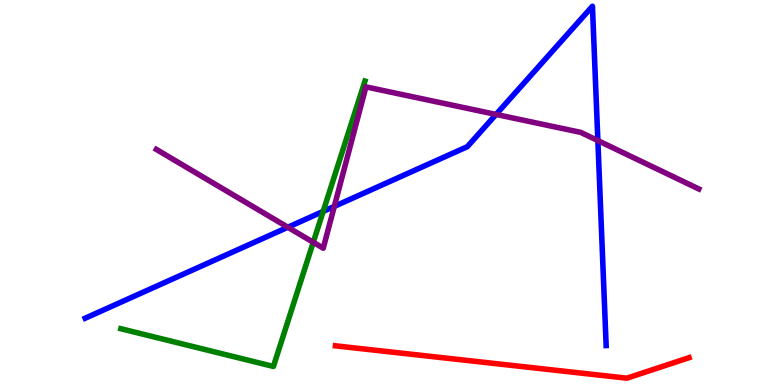[{'lines': ['blue', 'red'], 'intersections': []}, {'lines': ['green', 'red'], 'intersections': []}, {'lines': ['purple', 'red'], 'intersections': []}, {'lines': ['blue', 'green'], 'intersections': [{'x': 4.17, 'y': 4.51}]}, {'lines': ['blue', 'purple'], 'intersections': [{'x': 3.71, 'y': 4.1}, {'x': 4.31, 'y': 4.64}, {'x': 6.4, 'y': 7.03}, {'x': 7.71, 'y': 6.35}]}, {'lines': ['green', 'purple'], 'intersections': [{'x': 4.04, 'y': 3.71}]}]